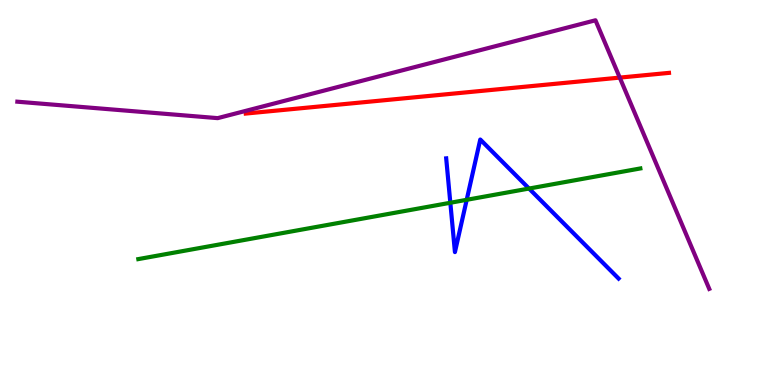[{'lines': ['blue', 'red'], 'intersections': []}, {'lines': ['green', 'red'], 'intersections': []}, {'lines': ['purple', 'red'], 'intersections': [{'x': 8.0, 'y': 7.98}]}, {'lines': ['blue', 'green'], 'intersections': [{'x': 5.81, 'y': 4.73}, {'x': 6.02, 'y': 4.81}, {'x': 6.83, 'y': 5.1}]}, {'lines': ['blue', 'purple'], 'intersections': []}, {'lines': ['green', 'purple'], 'intersections': []}]